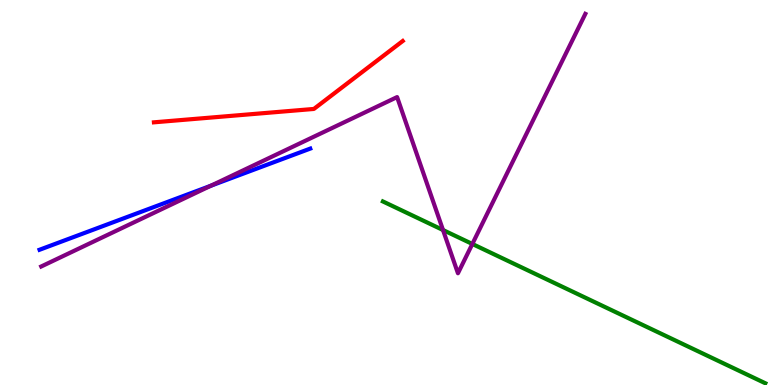[{'lines': ['blue', 'red'], 'intersections': []}, {'lines': ['green', 'red'], 'intersections': []}, {'lines': ['purple', 'red'], 'intersections': []}, {'lines': ['blue', 'green'], 'intersections': []}, {'lines': ['blue', 'purple'], 'intersections': [{'x': 2.72, 'y': 5.17}]}, {'lines': ['green', 'purple'], 'intersections': [{'x': 5.72, 'y': 4.03}, {'x': 6.09, 'y': 3.66}]}]